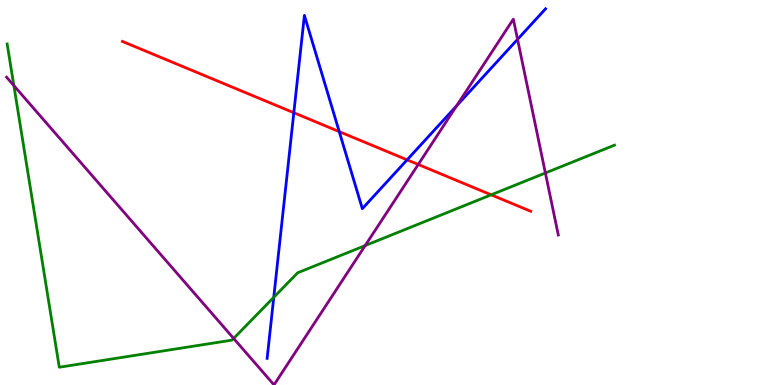[{'lines': ['blue', 'red'], 'intersections': [{'x': 3.79, 'y': 7.07}, {'x': 4.38, 'y': 6.58}, {'x': 5.25, 'y': 5.85}]}, {'lines': ['green', 'red'], 'intersections': [{'x': 6.34, 'y': 4.94}]}, {'lines': ['purple', 'red'], 'intersections': [{'x': 5.4, 'y': 5.73}]}, {'lines': ['blue', 'green'], 'intersections': [{'x': 3.53, 'y': 2.28}]}, {'lines': ['blue', 'purple'], 'intersections': [{'x': 5.89, 'y': 7.25}, {'x': 6.68, 'y': 8.98}]}, {'lines': ['green', 'purple'], 'intersections': [{'x': 0.179, 'y': 7.78}, {'x': 3.01, 'y': 1.21}, {'x': 4.71, 'y': 3.62}, {'x': 7.04, 'y': 5.51}]}]